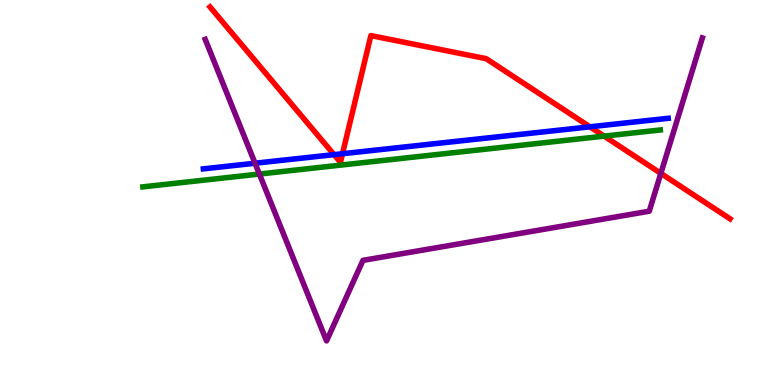[{'lines': ['blue', 'red'], 'intersections': [{'x': 4.31, 'y': 5.98}, {'x': 4.42, 'y': 6.01}, {'x': 7.61, 'y': 6.71}]}, {'lines': ['green', 'red'], 'intersections': [{'x': 7.8, 'y': 6.46}]}, {'lines': ['purple', 'red'], 'intersections': [{'x': 8.53, 'y': 5.5}]}, {'lines': ['blue', 'green'], 'intersections': []}, {'lines': ['blue', 'purple'], 'intersections': [{'x': 3.29, 'y': 5.76}]}, {'lines': ['green', 'purple'], 'intersections': [{'x': 3.35, 'y': 5.48}]}]